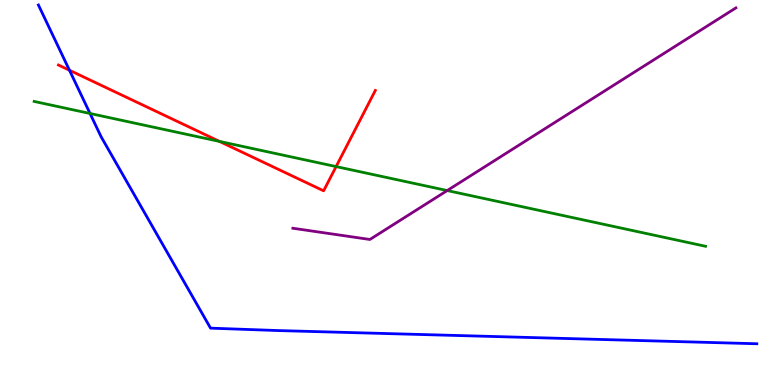[{'lines': ['blue', 'red'], 'intersections': [{'x': 0.896, 'y': 8.18}]}, {'lines': ['green', 'red'], 'intersections': [{'x': 2.83, 'y': 6.33}, {'x': 4.34, 'y': 5.67}]}, {'lines': ['purple', 'red'], 'intersections': []}, {'lines': ['blue', 'green'], 'intersections': [{'x': 1.16, 'y': 7.05}]}, {'lines': ['blue', 'purple'], 'intersections': []}, {'lines': ['green', 'purple'], 'intersections': [{'x': 5.77, 'y': 5.05}]}]